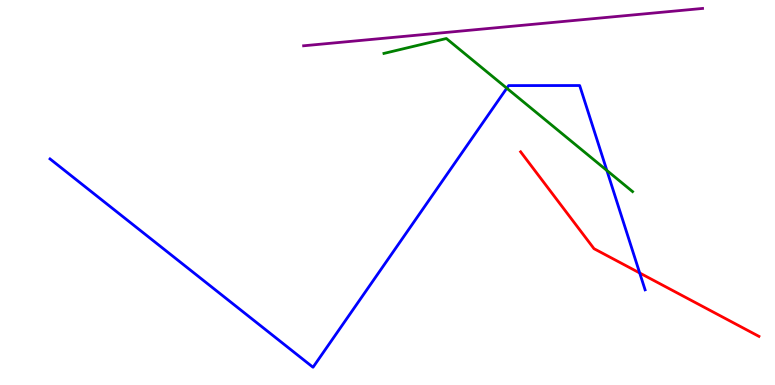[{'lines': ['blue', 'red'], 'intersections': [{'x': 8.25, 'y': 2.91}]}, {'lines': ['green', 'red'], 'intersections': []}, {'lines': ['purple', 'red'], 'intersections': []}, {'lines': ['blue', 'green'], 'intersections': [{'x': 6.54, 'y': 7.71}, {'x': 7.83, 'y': 5.57}]}, {'lines': ['blue', 'purple'], 'intersections': []}, {'lines': ['green', 'purple'], 'intersections': []}]